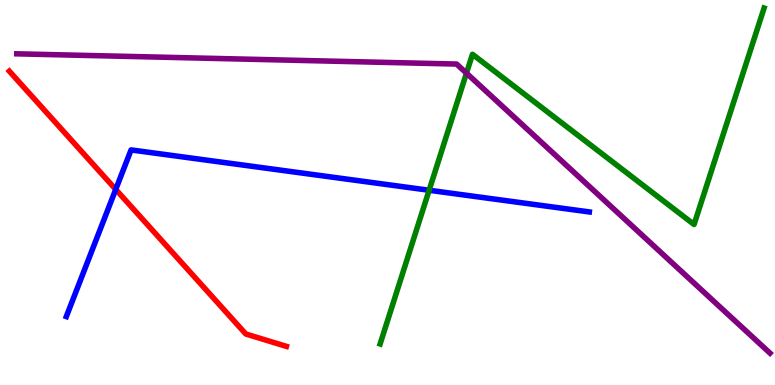[{'lines': ['blue', 'red'], 'intersections': [{'x': 1.49, 'y': 5.08}]}, {'lines': ['green', 'red'], 'intersections': []}, {'lines': ['purple', 'red'], 'intersections': []}, {'lines': ['blue', 'green'], 'intersections': [{'x': 5.54, 'y': 5.06}]}, {'lines': ['blue', 'purple'], 'intersections': []}, {'lines': ['green', 'purple'], 'intersections': [{'x': 6.02, 'y': 8.1}]}]